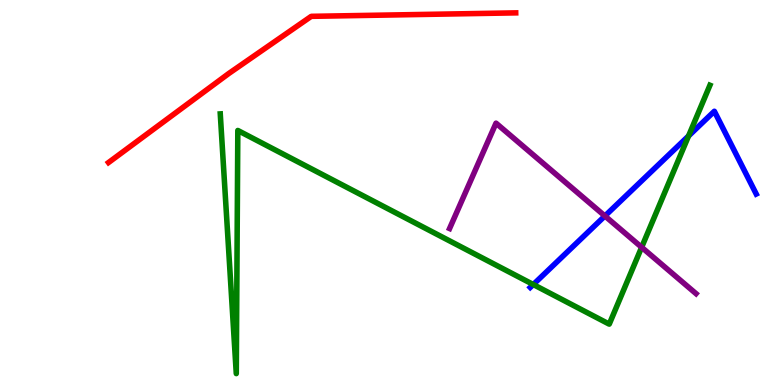[{'lines': ['blue', 'red'], 'intersections': []}, {'lines': ['green', 'red'], 'intersections': []}, {'lines': ['purple', 'red'], 'intersections': []}, {'lines': ['blue', 'green'], 'intersections': [{'x': 6.88, 'y': 2.61}, {'x': 8.88, 'y': 6.47}]}, {'lines': ['blue', 'purple'], 'intersections': [{'x': 7.81, 'y': 4.39}]}, {'lines': ['green', 'purple'], 'intersections': [{'x': 8.28, 'y': 3.58}]}]